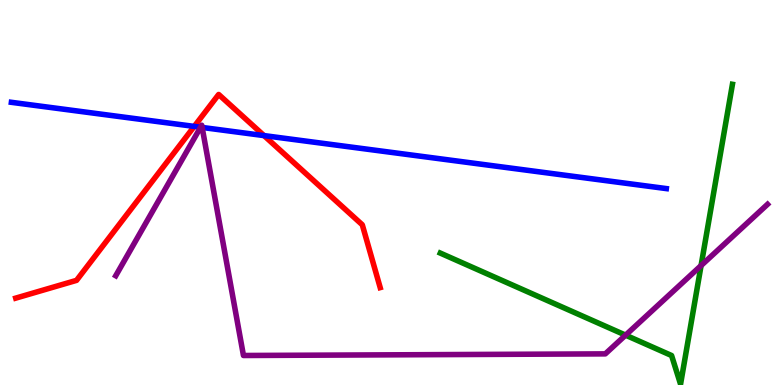[{'lines': ['blue', 'red'], 'intersections': [{'x': 2.51, 'y': 6.72}, {'x': 3.41, 'y': 6.48}]}, {'lines': ['green', 'red'], 'intersections': []}, {'lines': ['purple', 'red'], 'intersections': []}, {'lines': ['blue', 'green'], 'intersections': []}, {'lines': ['blue', 'purple'], 'intersections': [{'x': 2.59, 'y': 6.7}, {'x': 2.61, 'y': 6.69}]}, {'lines': ['green', 'purple'], 'intersections': [{'x': 8.07, 'y': 1.29}, {'x': 9.05, 'y': 3.1}]}]